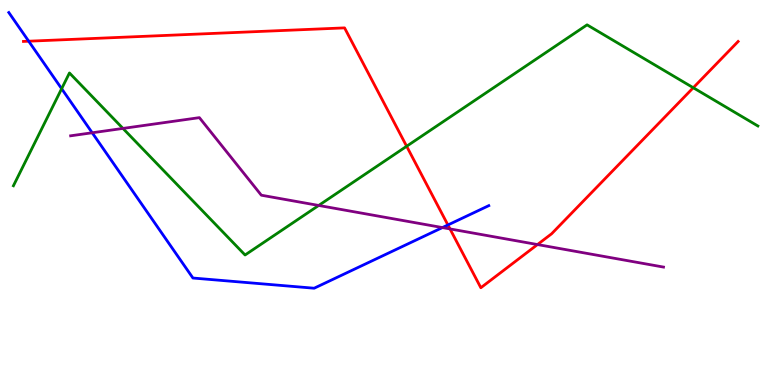[{'lines': ['blue', 'red'], 'intersections': [{'x': 0.37, 'y': 8.93}, {'x': 5.78, 'y': 4.16}]}, {'lines': ['green', 'red'], 'intersections': [{'x': 5.25, 'y': 6.2}, {'x': 8.95, 'y': 7.72}]}, {'lines': ['purple', 'red'], 'intersections': [{'x': 5.81, 'y': 4.05}, {'x': 6.94, 'y': 3.65}]}, {'lines': ['blue', 'green'], 'intersections': [{'x': 0.795, 'y': 7.7}]}, {'lines': ['blue', 'purple'], 'intersections': [{'x': 1.19, 'y': 6.55}, {'x': 5.71, 'y': 4.09}]}, {'lines': ['green', 'purple'], 'intersections': [{'x': 1.59, 'y': 6.66}, {'x': 4.11, 'y': 4.66}]}]